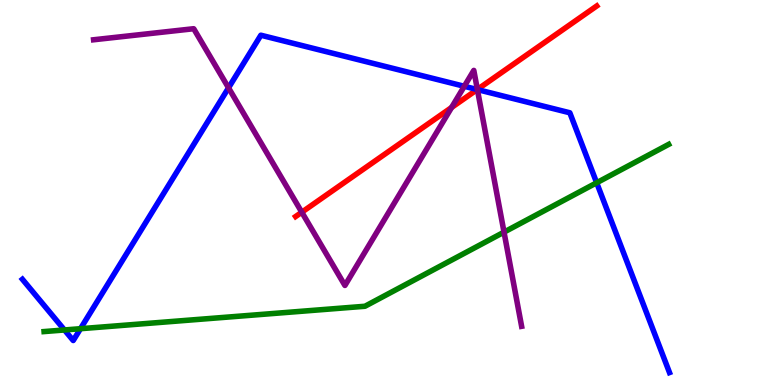[{'lines': ['blue', 'red'], 'intersections': [{'x': 6.16, 'y': 7.67}]}, {'lines': ['green', 'red'], 'intersections': []}, {'lines': ['purple', 'red'], 'intersections': [{'x': 3.89, 'y': 4.49}, {'x': 5.83, 'y': 7.21}, {'x': 6.16, 'y': 7.68}]}, {'lines': ['blue', 'green'], 'intersections': [{'x': 0.832, 'y': 1.43}, {'x': 1.04, 'y': 1.46}, {'x': 7.7, 'y': 5.25}]}, {'lines': ['blue', 'purple'], 'intersections': [{'x': 2.95, 'y': 7.72}, {'x': 5.99, 'y': 7.76}, {'x': 6.16, 'y': 7.67}]}, {'lines': ['green', 'purple'], 'intersections': [{'x': 6.5, 'y': 3.97}]}]